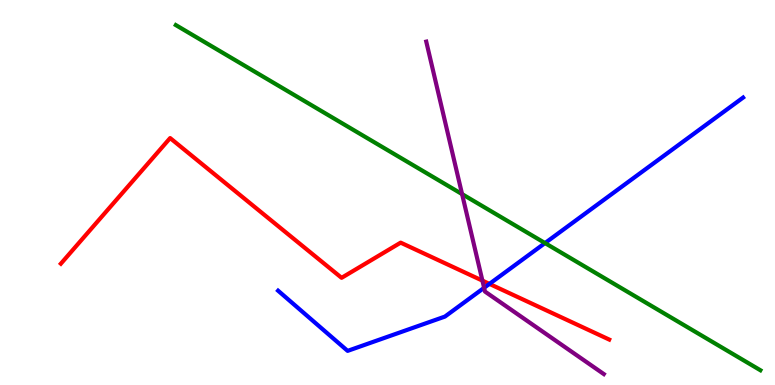[{'lines': ['blue', 'red'], 'intersections': [{'x': 6.32, 'y': 2.63}]}, {'lines': ['green', 'red'], 'intersections': []}, {'lines': ['purple', 'red'], 'intersections': [{'x': 6.22, 'y': 2.71}]}, {'lines': ['blue', 'green'], 'intersections': [{'x': 7.03, 'y': 3.69}]}, {'lines': ['blue', 'purple'], 'intersections': [{'x': 6.25, 'y': 2.52}]}, {'lines': ['green', 'purple'], 'intersections': [{'x': 5.96, 'y': 4.96}]}]